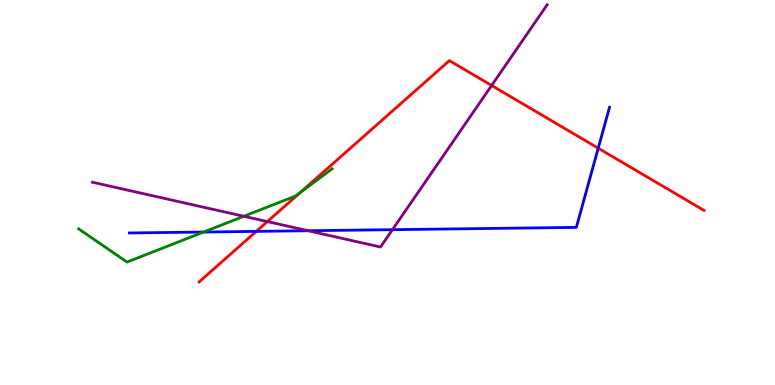[{'lines': ['blue', 'red'], 'intersections': [{'x': 3.31, 'y': 3.99}, {'x': 7.72, 'y': 6.15}]}, {'lines': ['green', 'red'], 'intersections': [{'x': 3.87, 'y': 4.99}]}, {'lines': ['purple', 'red'], 'intersections': [{'x': 3.45, 'y': 4.24}, {'x': 6.34, 'y': 7.78}]}, {'lines': ['blue', 'green'], 'intersections': [{'x': 2.63, 'y': 3.97}]}, {'lines': ['blue', 'purple'], 'intersections': [{'x': 3.98, 'y': 4.01}, {'x': 5.06, 'y': 4.03}]}, {'lines': ['green', 'purple'], 'intersections': [{'x': 3.15, 'y': 4.38}]}]